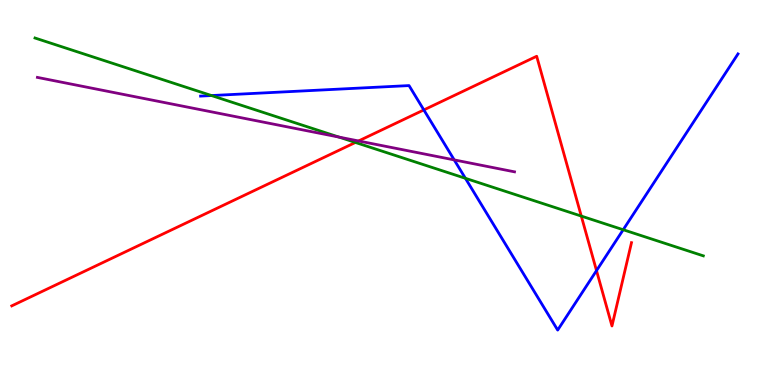[{'lines': ['blue', 'red'], 'intersections': [{'x': 5.47, 'y': 7.14}, {'x': 7.7, 'y': 2.97}]}, {'lines': ['green', 'red'], 'intersections': [{'x': 4.59, 'y': 6.3}, {'x': 7.5, 'y': 4.39}]}, {'lines': ['purple', 'red'], 'intersections': [{'x': 4.63, 'y': 6.34}]}, {'lines': ['blue', 'green'], 'intersections': [{'x': 2.73, 'y': 7.52}, {'x': 6.01, 'y': 5.37}, {'x': 8.04, 'y': 4.03}]}, {'lines': ['blue', 'purple'], 'intersections': [{'x': 5.86, 'y': 5.85}]}, {'lines': ['green', 'purple'], 'intersections': [{'x': 4.37, 'y': 6.44}]}]